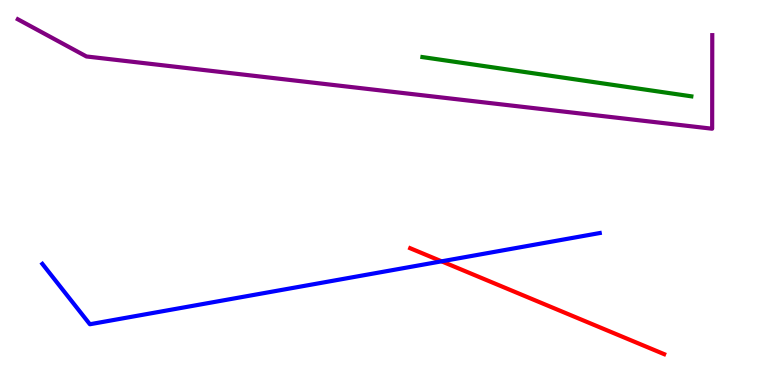[{'lines': ['blue', 'red'], 'intersections': [{'x': 5.7, 'y': 3.21}]}, {'lines': ['green', 'red'], 'intersections': []}, {'lines': ['purple', 'red'], 'intersections': []}, {'lines': ['blue', 'green'], 'intersections': []}, {'lines': ['blue', 'purple'], 'intersections': []}, {'lines': ['green', 'purple'], 'intersections': []}]